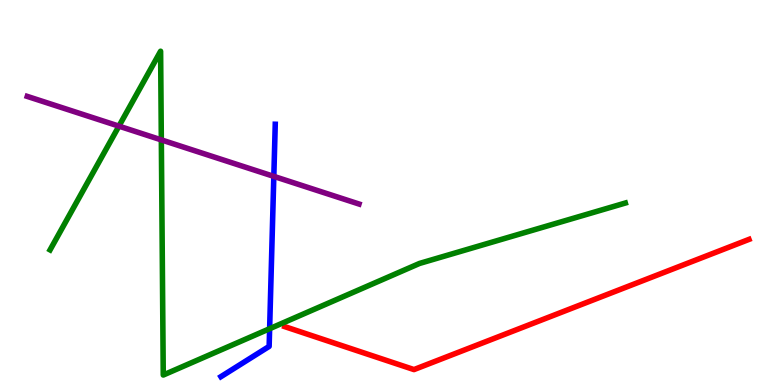[{'lines': ['blue', 'red'], 'intersections': []}, {'lines': ['green', 'red'], 'intersections': []}, {'lines': ['purple', 'red'], 'intersections': []}, {'lines': ['blue', 'green'], 'intersections': [{'x': 3.48, 'y': 1.46}]}, {'lines': ['blue', 'purple'], 'intersections': [{'x': 3.53, 'y': 5.42}]}, {'lines': ['green', 'purple'], 'intersections': [{'x': 1.53, 'y': 6.72}, {'x': 2.08, 'y': 6.37}]}]